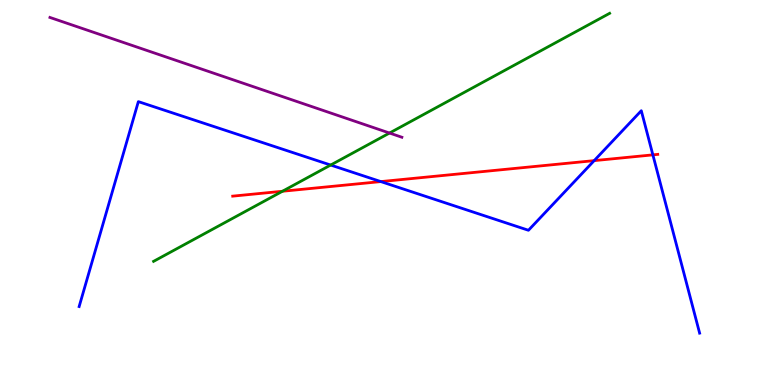[{'lines': ['blue', 'red'], 'intersections': [{'x': 4.91, 'y': 5.28}, {'x': 7.67, 'y': 5.83}, {'x': 8.42, 'y': 5.98}]}, {'lines': ['green', 'red'], 'intersections': [{'x': 3.64, 'y': 5.03}]}, {'lines': ['purple', 'red'], 'intersections': []}, {'lines': ['blue', 'green'], 'intersections': [{'x': 4.27, 'y': 5.71}]}, {'lines': ['blue', 'purple'], 'intersections': []}, {'lines': ['green', 'purple'], 'intersections': [{'x': 5.03, 'y': 6.54}]}]